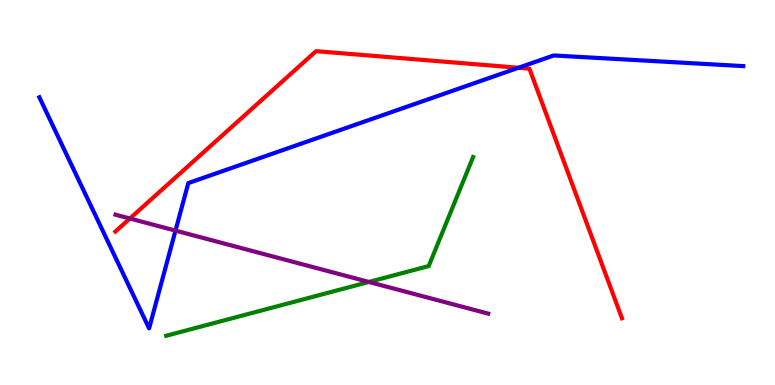[{'lines': ['blue', 'red'], 'intersections': [{'x': 6.69, 'y': 8.24}]}, {'lines': ['green', 'red'], 'intersections': []}, {'lines': ['purple', 'red'], 'intersections': [{'x': 1.68, 'y': 4.32}]}, {'lines': ['blue', 'green'], 'intersections': []}, {'lines': ['blue', 'purple'], 'intersections': [{'x': 2.26, 'y': 4.01}]}, {'lines': ['green', 'purple'], 'intersections': [{'x': 4.76, 'y': 2.68}]}]